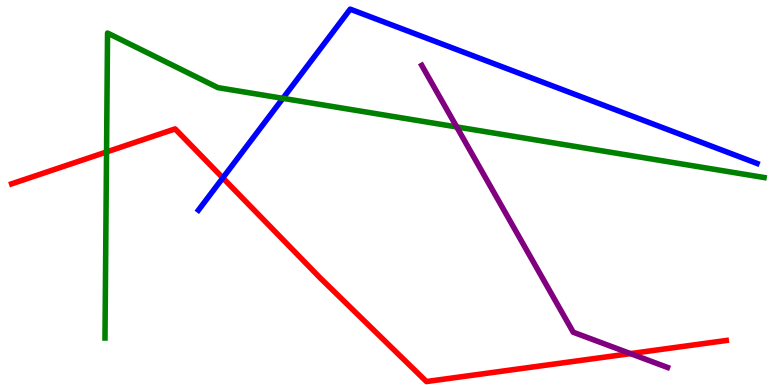[{'lines': ['blue', 'red'], 'intersections': [{'x': 2.87, 'y': 5.38}]}, {'lines': ['green', 'red'], 'intersections': [{'x': 1.37, 'y': 6.05}]}, {'lines': ['purple', 'red'], 'intersections': [{'x': 8.14, 'y': 0.815}]}, {'lines': ['blue', 'green'], 'intersections': [{'x': 3.65, 'y': 7.45}]}, {'lines': ['blue', 'purple'], 'intersections': []}, {'lines': ['green', 'purple'], 'intersections': [{'x': 5.89, 'y': 6.7}]}]